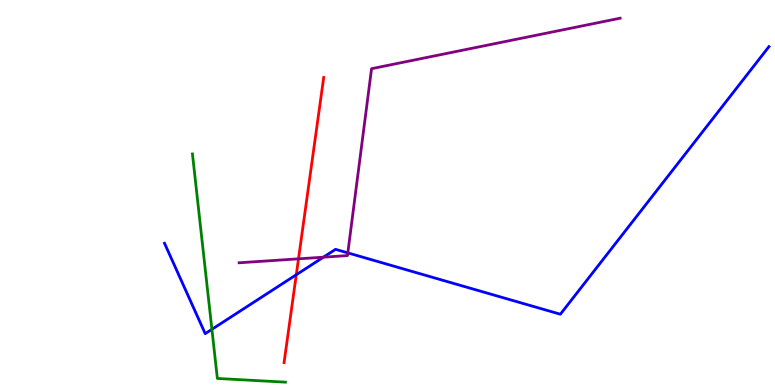[{'lines': ['blue', 'red'], 'intersections': [{'x': 3.82, 'y': 2.86}]}, {'lines': ['green', 'red'], 'intersections': []}, {'lines': ['purple', 'red'], 'intersections': [{'x': 3.85, 'y': 3.28}]}, {'lines': ['blue', 'green'], 'intersections': [{'x': 2.73, 'y': 1.45}]}, {'lines': ['blue', 'purple'], 'intersections': [{'x': 4.17, 'y': 3.32}, {'x': 4.49, 'y': 3.43}]}, {'lines': ['green', 'purple'], 'intersections': []}]